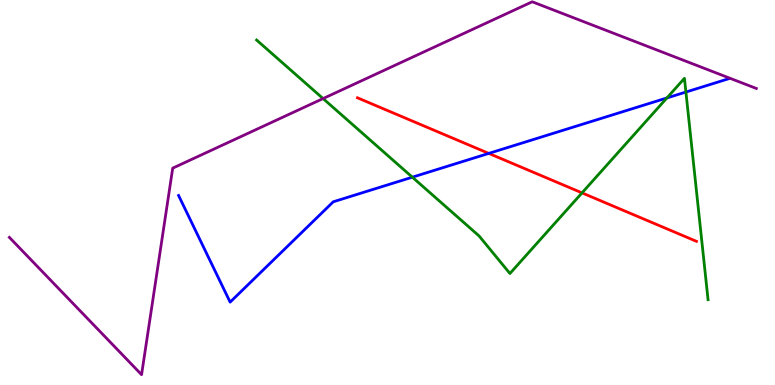[{'lines': ['blue', 'red'], 'intersections': [{'x': 6.31, 'y': 6.02}]}, {'lines': ['green', 'red'], 'intersections': [{'x': 7.51, 'y': 4.99}]}, {'lines': ['purple', 'red'], 'intersections': []}, {'lines': ['blue', 'green'], 'intersections': [{'x': 5.32, 'y': 5.4}, {'x': 8.6, 'y': 7.46}, {'x': 8.85, 'y': 7.61}]}, {'lines': ['blue', 'purple'], 'intersections': []}, {'lines': ['green', 'purple'], 'intersections': [{'x': 4.17, 'y': 7.44}]}]